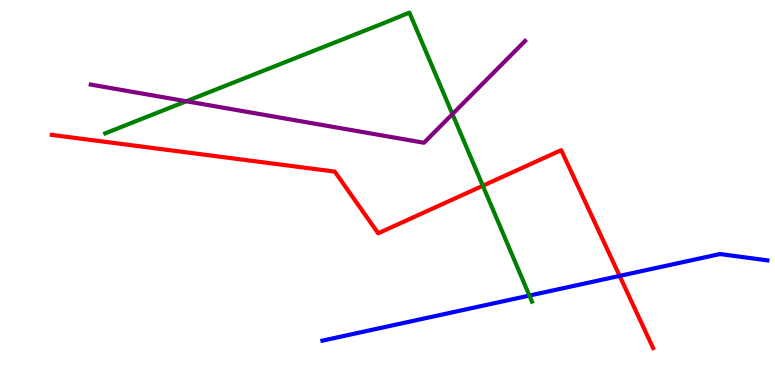[{'lines': ['blue', 'red'], 'intersections': [{'x': 8.0, 'y': 2.83}]}, {'lines': ['green', 'red'], 'intersections': [{'x': 6.23, 'y': 5.18}]}, {'lines': ['purple', 'red'], 'intersections': []}, {'lines': ['blue', 'green'], 'intersections': [{'x': 6.83, 'y': 2.32}]}, {'lines': ['blue', 'purple'], 'intersections': []}, {'lines': ['green', 'purple'], 'intersections': [{'x': 2.4, 'y': 7.37}, {'x': 5.84, 'y': 7.04}]}]